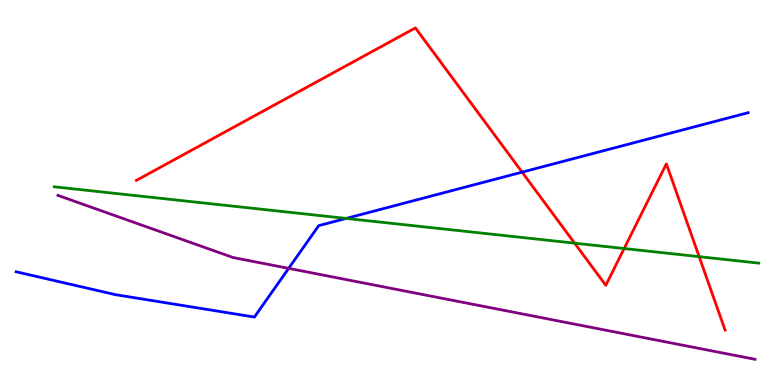[{'lines': ['blue', 'red'], 'intersections': [{'x': 6.74, 'y': 5.53}]}, {'lines': ['green', 'red'], 'intersections': [{'x': 7.41, 'y': 3.68}, {'x': 8.05, 'y': 3.54}, {'x': 9.02, 'y': 3.33}]}, {'lines': ['purple', 'red'], 'intersections': []}, {'lines': ['blue', 'green'], 'intersections': [{'x': 4.47, 'y': 4.33}]}, {'lines': ['blue', 'purple'], 'intersections': [{'x': 3.72, 'y': 3.03}]}, {'lines': ['green', 'purple'], 'intersections': []}]